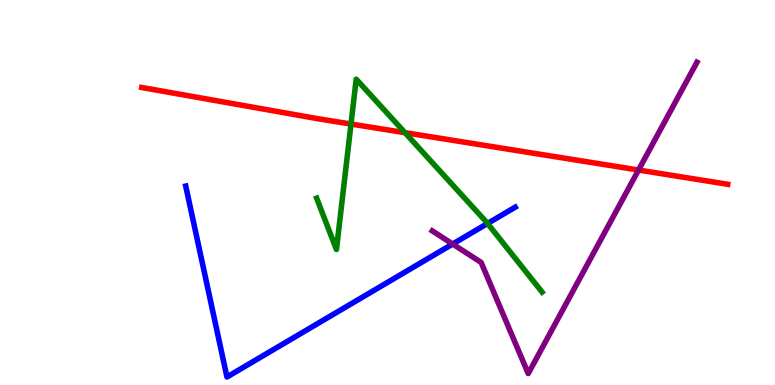[{'lines': ['blue', 'red'], 'intersections': []}, {'lines': ['green', 'red'], 'intersections': [{'x': 4.53, 'y': 6.78}, {'x': 5.23, 'y': 6.55}]}, {'lines': ['purple', 'red'], 'intersections': [{'x': 8.24, 'y': 5.58}]}, {'lines': ['blue', 'green'], 'intersections': [{'x': 6.29, 'y': 4.2}]}, {'lines': ['blue', 'purple'], 'intersections': [{'x': 5.84, 'y': 3.66}]}, {'lines': ['green', 'purple'], 'intersections': []}]